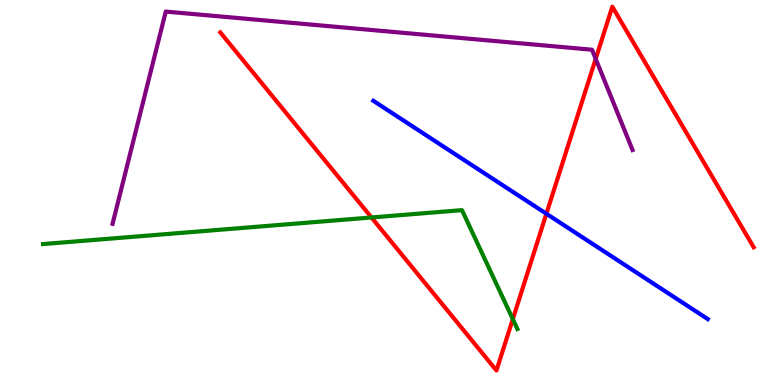[{'lines': ['blue', 'red'], 'intersections': [{'x': 7.05, 'y': 4.45}]}, {'lines': ['green', 'red'], 'intersections': [{'x': 4.79, 'y': 4.35}, {'x': 6.62, 'y': 1.71}]}, {'lines': ['purple', 'red'], 'intersections': [{'x': 7.69, 'y': 8.47}]}, {'lines': ['blue', 'green'], 'intersections': []}, {'lines': ['blue', 'purple'], 'intersections': []}, {'lines': ['green', 'purple'], 'intersections': []}]